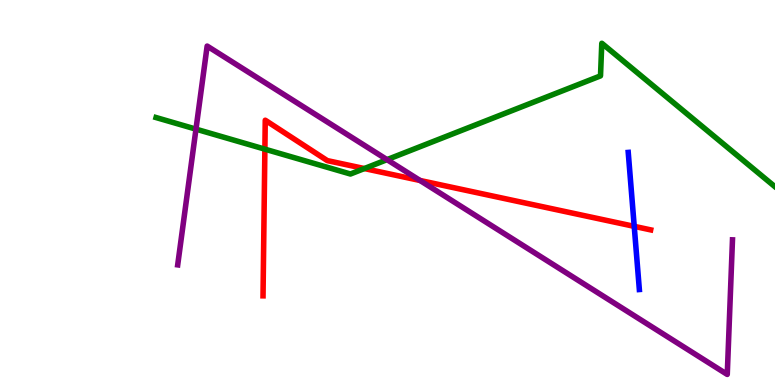[{'lines': ['blue', 'red'], 'intersections': [{'x': 8.18, 'y': 4.12}]}, {'lines': ['green', 'red'], 'intersections': [{'x': 3.42, 'y': 6.13}, {'x': 4.7, 'y': 5.62}]}, {'lines': ['purple', 'red'], 'intersections': [{'x': 5.42, 'y': 5.31}]}, {'lines': ['blue', 'green'], 'intersections': []}, {'lines': ['blue', 'purple'], 'intersections': []}, {'lines': ['green', 'purple'], 'intersections': [{'x': 2.53, 'y': 6.65}, {'x': 4.99, 'y': 5.85}]}]